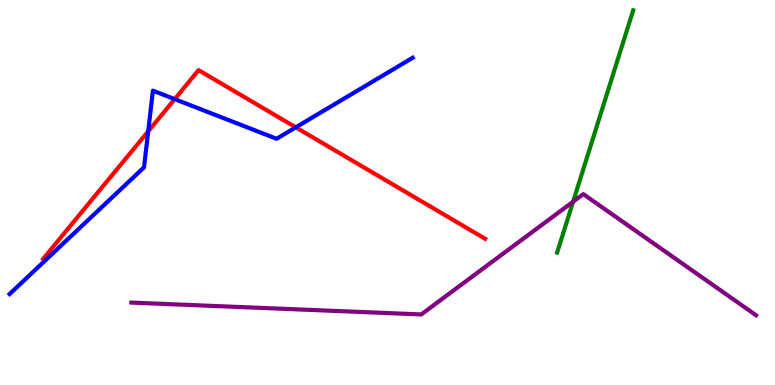[{'lines': ['blue', 'red'], 'intersections': [{'x': 1.91, 'y': 6.59}, {'x': 2.25, 'y': 7.43}, {'x': 3.82, 'y': 6.69}]}, {'lines': ['green', 'red'], 'intersections': []}, {'lines': ['purple', 'red'], 'intersections': []}, {'lines': ['blue', 'green'], 'intersections': []}, {'lines': ['blue', 'purple'], 'intersections': []}, {'lines': ['green', 'purple'], 'intersections': [{'x': 7.4, 'y': 4.76}]}]